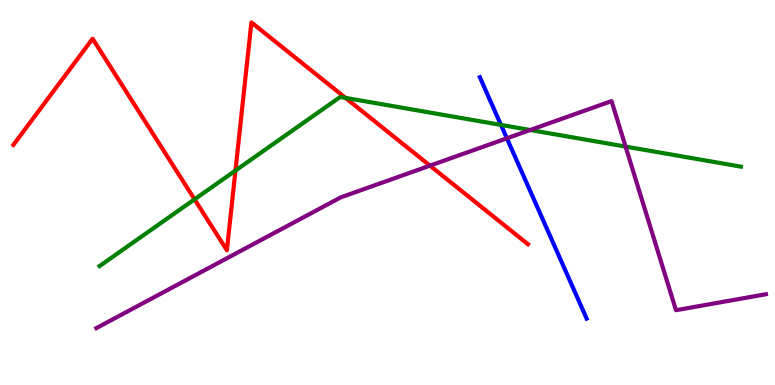[{'lines': ['blue', 'red'], 'intersections': []}, {'lines': ['green', 'red'], 'intersections': [{'x': 2.51, 'y': 4.82}, {'x': 3.04, 'y': 5.57}, {'x': 4.46, 'y': 7.46}]}, {'lines': ['purple', 'red'], 'intersections': [{'x': 5.55, 'y': 5.7}]}, {'lines': ['blue', 'green'], 'intersections': [{'x': 6.46, 'y': 6.76}]}, {'lines': ['blue', 'purple'], 'intersections': [{'x': 6.54, 'y': 6.41}]}, {'lines': ['green', 'purple'], 'intersections': [{'x': 6.84, 'y': 6.62}, {'x': 8.07, 'y': 6.19}]}]